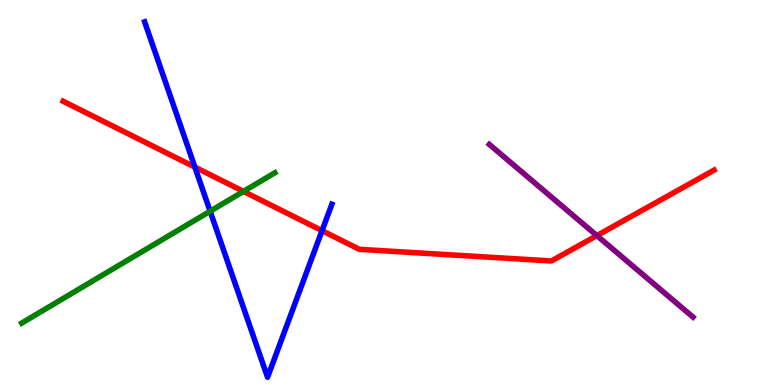[{'lines': ['blue', 'red'], 'intersections': [{'x': 2.51, 'y': 5.66}, {'x': 4.16, 'y': 4.01}]}, {'lines': ['green', 'red'], 'intersections': [{'x': 3.14, 'y': 5.03}]}, {'lines': ['purple', 'red'], 'intersections': [{'x': 7.7, 'y': 3.88}]}, {'lines': ['blue', 'green'], 'intersections': [{'x': 2.71, 'y': 4.51}]}, {'lines': ['blue', 'purple'], 'intersections': []}, {'lines': ['green', 'purple'], 'intersections': []}]